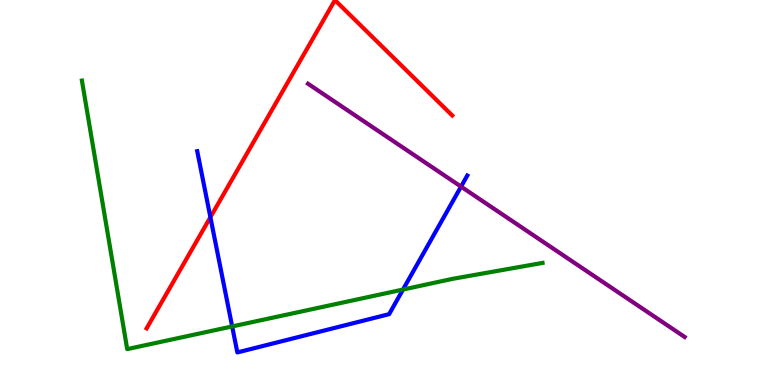[{'lines': ['blue', 'red'], 'intersections': [{'x': 2.71, 'y': 4.36}]}, {'lines': ['green', 'red'], 'intersections': []}, {'lines': ['purple', 'red'], 'intersections': []}, {'lines': ['blue', 'green'], 'intersections': [{'x': 3.0, 'y': 1.52}, {'x': 5.2, 'y': 2.48}]}, {'lines': ['blue', 'purple'], 'intersections': [{'x': 5.95, 'y': 5.15}]}, {'lines': ['green', 'purple'], 'intersections': []}]